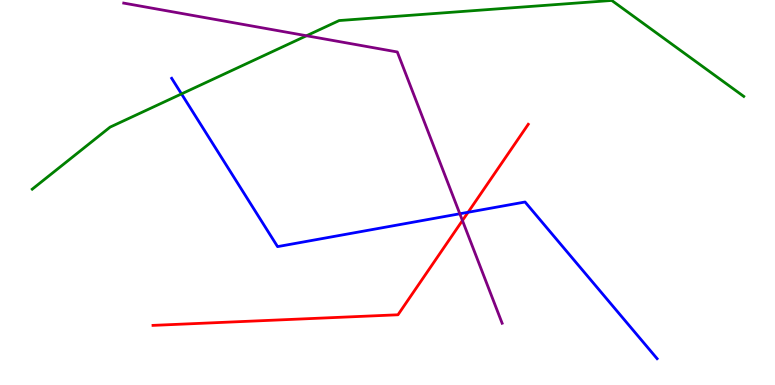[{'lines': ['blue', 'red'], 'intersections': [{'x': 6.04, 'y': 4.49}]}, {'lines': ['green', 'red'], 'intersections': []}, {'lines': ['purple', 'red'], 'intersections': [{'x': 5.97, 'y': 4.27}]}, {'lines': ['blue', 'green'], 'intersections': [{'x': 2.34, 'y': 7.56}]}, {'lines': ['blue', 'purple'], 'intersections': [{'x': 5.93, 'y': 4.45}]}, {'lines': ['green', 'purple'], 'intersections': [{'x': 3.95, 'y': 9.07}]}]